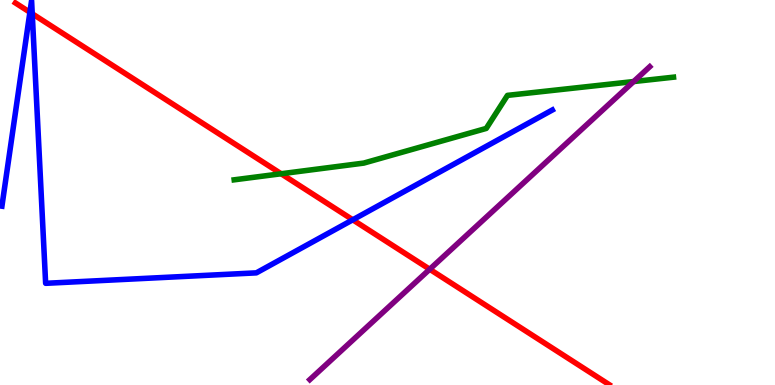[{'lines': ['blue', 'red'], 'intersections': [{'x': 0.386, 'y': 9.68}, {'x': 0.416, 'y': 9.64}, {'x': 4.55, 'y': 4.29}]}, {'lines': ['green', 'red'], 'intersections': [{'x': 3.63, 'y': 5.49}]}, {'lines': ['purple', 'red'], 'intersections': [{'x': 5.54, 'y': 3.01}]}, {'lines': ['blue', 'green'], 'intersections': []}, {'lines': ['blue', 'purple'], 'intersections': []}, {'lines': ['green', 'purple'], 'intersections': [{'x': 8.18, 'y': 7.88}]}]